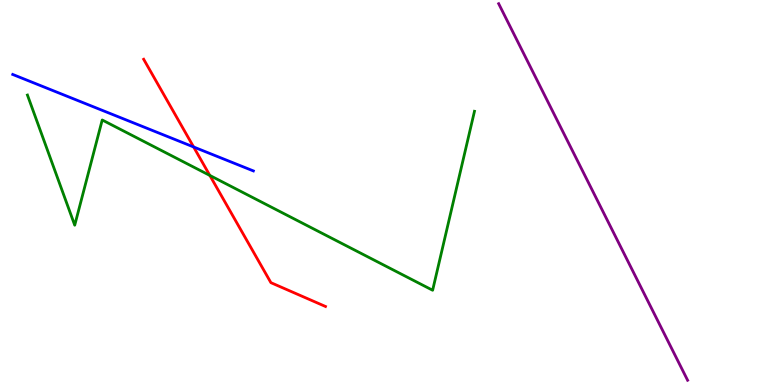[{'lines': ['blue', 'red'], 'intersections': [{'x': 2.5, 'y': 6.18}]}, {'lines': ['green', 'red'], 'intersections': [{'x': 2.71, 'y': 5.44}]}, {'lines': ['purple', 'red'], 'intersections': []}, {'lines': ['blue', 'green'], 'intersections': []}, {'lines': ['blue', 'purple'], 'intersections': []}, {'lines': ['green', 'purple'], 'intersections': []}]